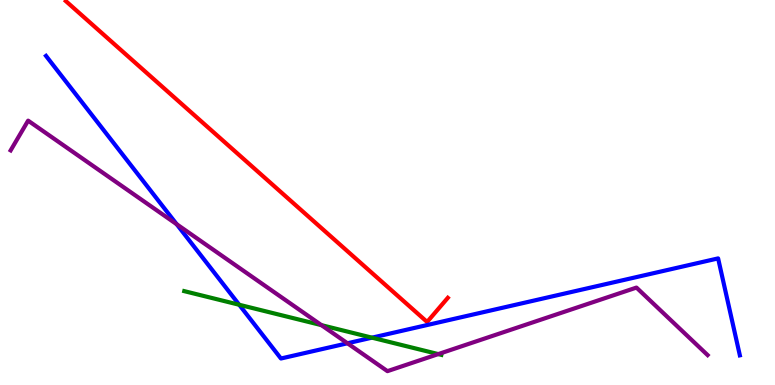[{'lines': ['blue', 'red'], 'intersections': []}, {'lines': ['green', 'red'], 'intersections': []}, {'lines': ['purple', 'red'], 'intersections': []}, {'lines': ['blue', 'green'], 'intersections': [{'x': 3.09, 'y': 2.08}, {'x': 4.8, 'y': 1.23}]}, {'lines': ['blue', 'purple'], 'intersections': [{'x': 2.28, 'y': 4.18}, {'x': 4.48, 'y': 1.08}]}, {'lines': ['green', 'purple'], 'intersections': [{'x': 4.15, 'y': 1.55}, {'x': 5.66, 'y': 0.803}]}]